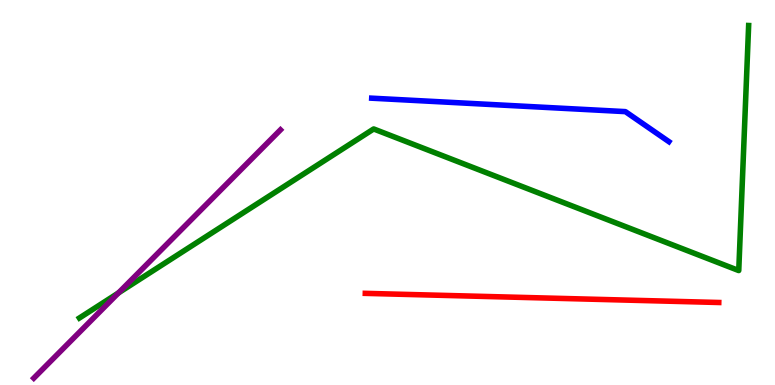[{'lines': ['blue', 'red'], 'intersections': []}, {'lines': ['green', 'red'], 'intersections': []}, {'lines': ['purple', 'red'], 'intersections': []}, {'lines': ['blue', 'green'], 'intersections': []}, {'lines': ['blue', 'purple'], 'intersections': []}, {'lines': ['green', 'purple'], 'intersections': [{'x': 1.53, 'y': 2.39}]}]